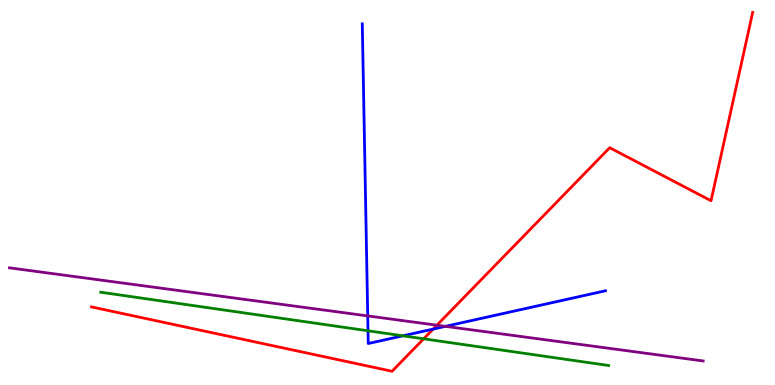[{'lines': ['blue', 'red'], 'intersections': [{'x': 5.59, 'y': 1.45}]}, {'lines': ['green', 'red'], 'intersections': [{'x': 5.47, 'y': 1.2}]}, {'lines': ['purple', 'red'], 'intersections': [{'x': 5.64, 'y': 1.55}]}, {'lines': ['blue', 'green'], 'intersections': [{'x': 4.75, 'y': 1.41}, {'x': 5.2, 'y': 1.28}]}, {'lines': ['blue', 'purple'], 'intersections': [{'x': 4.75, 'y': 1.79}, {'x': 5.75, 'y': 1.52}]}, {'lines': ['green', 'purple'], 'intersections': []}]